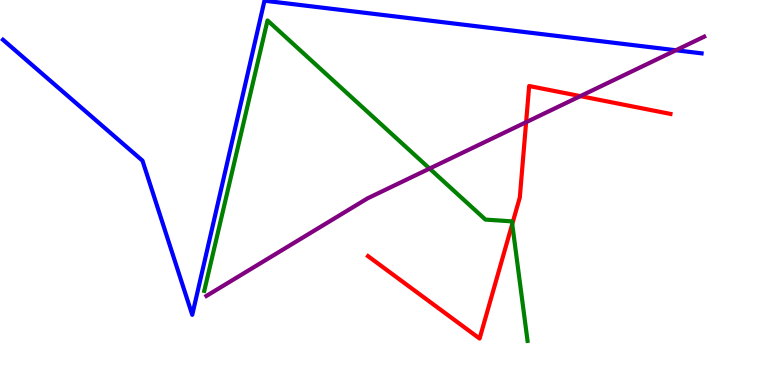[{'lines': ['blue', 'red'], 'intersections': []}, {'lines': ['green', 'red'], 'intersections': [{'x': 6.61, 'y': 4.18}]}, {'lines': ['purple', 'red'], 'intersections': [{'x': 6.79, 'y': 6.83}, {'x': 7.49, 'y': 7.5}]}, {'lines': ['blue', 'green'], 'intersections': []}, {'lines': ['blue', 'purple'], 'intersections': [{'x': 8.72, 'y': 8.69}]}, {'lines': ['green', 'purple'], 'intersections': [{'x': 5.54, 'y': 5.62}]}]